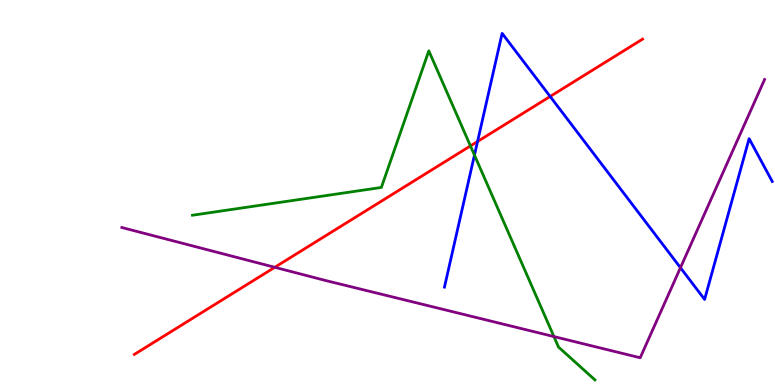[{'lines': ['blue', 'red'], 'intersections': [{'x': 6.16, 'y': 6.32}, {'x': 7.1, 'y': 7.49}]}, {'lines': ['green', 'red'], 'intersections': [{'x': 6.07, 'y': 6.21}]}, {'lines': ['purple', 'red'], 'intersections': [{'x': 3.55, 'y': 3.06}]}, {'lines': ['blue', 'green'], 'intersections': [{'x': 6.12, 'y': 5.97}]}, {'lines': ['blue', 'purple'], 'intersections': [{'x': 8.78, 'y': 3.05}]}, {'lines': ['green', 'purple'], 'intersections': [{'x': 7.15, 'y': 1.26}]}]